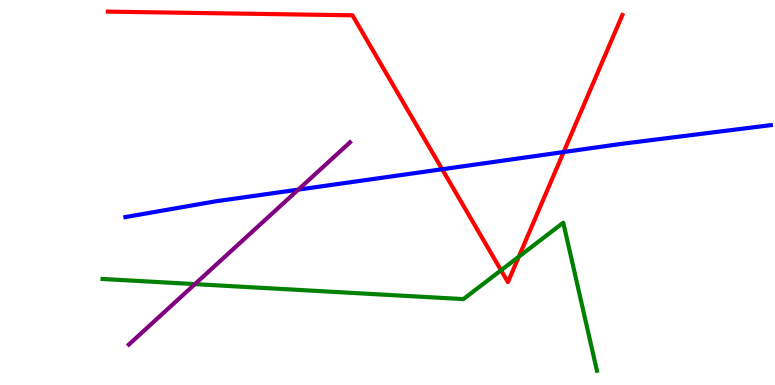[{'lines': ['blue', 'red'], 'intersections': [{'x': 5.71, 'y': 5.6}, {'x': 7.27, 'y': 6.05}]}, {'lines': ['green', 'red'], 'intersections': [{'x': 6.47, 'y': 2.98}, {'x': 6.69, 'y': 3.33}]}, {'lines': ['purple', 'red'], 'intersections': []}, {'lines': ['blue', 'green'], 'intersections': []}, {'lines': ['blue', 'purple'], 'intersections': [{'x': 3.85, 'y': 5.07}]}, {'lines': ['green', 'purple'], 'intersections': [{'x': 2.52, 'y': 2.62}]}]